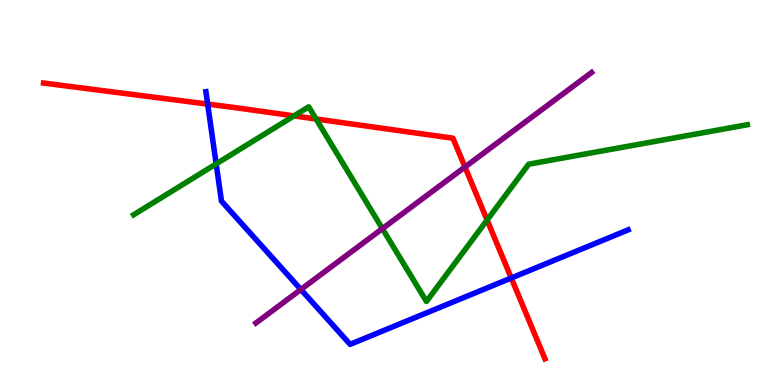[{'lines': ['blue', 'red'], 'intersections': [{'x': 2.68, 'y': 7.3}, {'x': 6.6, 'y': 2.78}]}, {'lines': ['green', 'red'], 'intersections': [{'x': 3.79, 'y': 6.99}, {'x': 4.08, 'y': 6.91}, {'x': 6.29, 'y': 4.28}]}, {'lines': ['purple', 'red'], 'intersections': [{'x': 6.0, 'y': 5.66}]}, {'lines': ['blue', 'green'], 'intersections': [{'x': 2.79, 'y': 5.74}]}, {'lines': ['blue', 'purple'], 'intersections': [{'x': 3.88, 'y': 2.48}]}, {'lines': ['green', 'purple'], 'intersections': [{'x': 4.93, 'y': 4.06}]}]